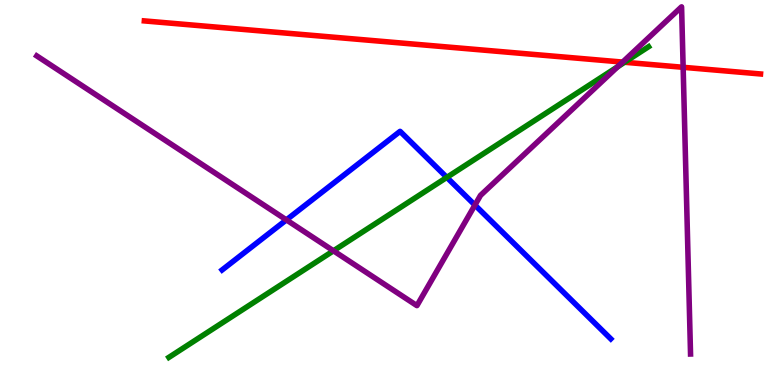[{'lines': ['blue', 'red'], 'intersections': []}, {'lines': ['green', 'red'], 'intersections': [{'x': 8.06, 'y': 8.38}]}, {'lines': ['purple', 'red'], 'intersections': [{'x': 8.03, 'y': 8.39}, {'x': 8.81, 'y': 8.25}]}, {'lines': ['blue', 'green'], 'intersections': [{'x': 5.77, 'y': 5.39}]}, {'lines': ['blue', 'purple'], 'intersections': [{'x': 3.7, 'y': 4.29}, {'x': 6.13, 'y': 4.67}]}, {'lines': ['green', 'purple'], 'intersections': [{'x': 4.3, 'y': 3.49}, {'x': 7.97, 'y': 8.27}]}]